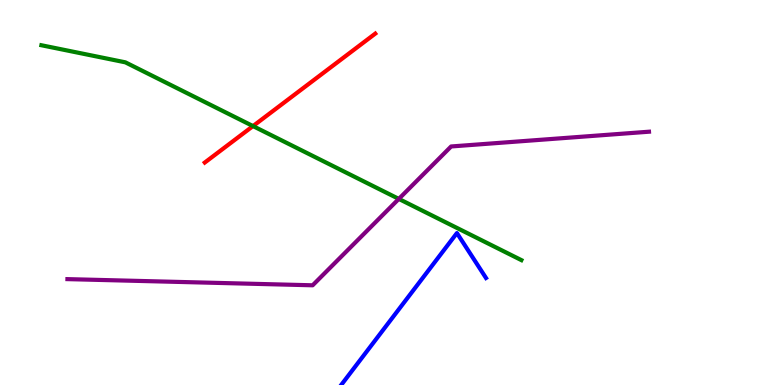[{'lines': ['blue', 'red'], 'intersections': []}, {'lines': ['green', 'red'], 'intersections': [{'x': 3.26, 'y': 6.73}]}, {'lines': ['purple', 'red'], 'intersections': []}, {'lines': ['blue', 'green'], 'intersections': []}, {'lines': ['blue', 'purple'], 'intersections': []}, {'lines': ['green', 'purple'], 'intersections': [{'x': 5.15, 'y': 4.83}]}]